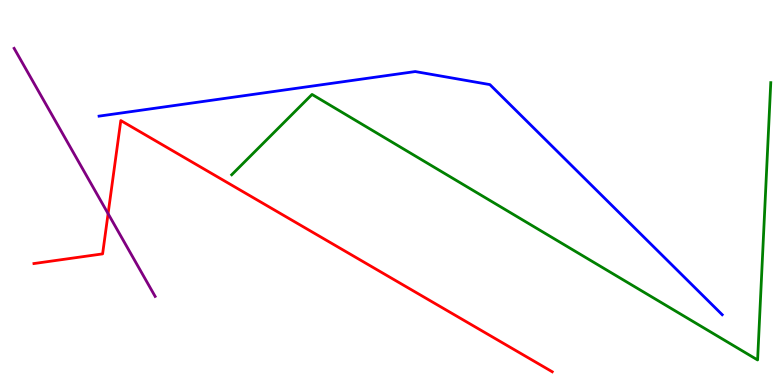[{'lines': ['blue', 'red'], 'intersections': []}, {'lines': ['green', 'red'], 'intersections': []}, {'lines': ['purple', 'red'], 'intersections': [{'x': 1.39, 'y': 4.45}]}, {'lines': ['blue', 'green'], 'intersections': []}, {'lines': ['blue', 'purple'], 'intersections': []}, {'lines': ['green', 'purple'], 'intersections': []}]